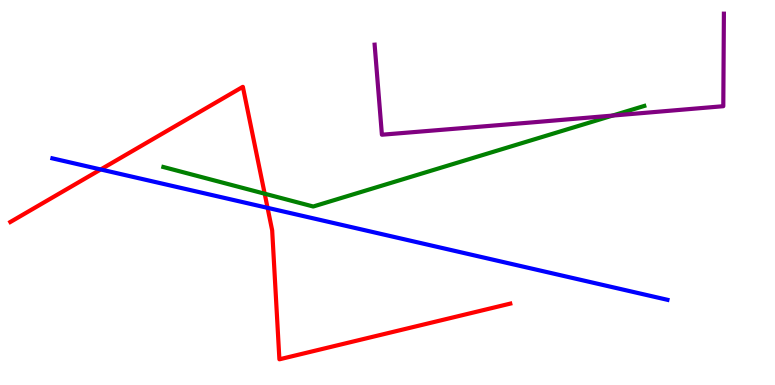[{'lines': ['blue', 'red'], 'intersections': [{'x': 1.3, 'y': 5.6}, {'x': 3.45, 'y': 4.6}]}, {'lines': ['green', 'red'], 'intersections': [{'x': 3.42, 'y': 4.97}]}, {'lines': ['purple', 'red'], 'intersections': []}, {'lines': ['blue', 'green'], 'intersections': []}, {'lines': ['blue', 'purple'], 'intersections': []}, {'lines': ['green', 'purple'], 'intersections': [{'x': 7.9, 'y': 7.0}]}]